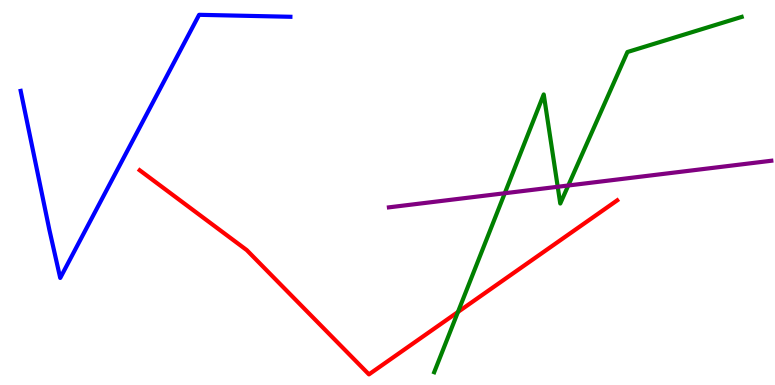[{'lines': ['blue', 'red'], 'intersections': []}, {'lines': ['green', 'red'], 'intersections': [{'x': 5.91, 'y': 1.9}]}, {'lines': ['purple', 'red'], 'intersections': []}, {'lines': ['blue', 'green'], 'intersections': []}, {'lines': ['blue', 'purple'], 'intersections': []}, {'lines': ['green', 'purple'], 'intersections': [{'x': 6.51, 'y': 4.98}, {'x': 7.2, 'y': 5.15}, {'x': 7.33, 'y': 5.18}]}]